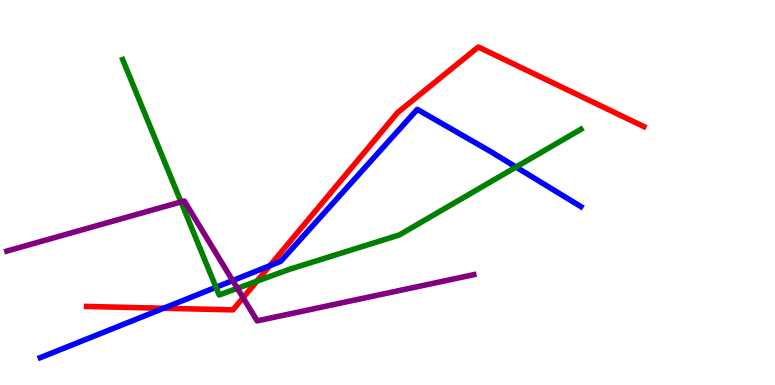[{'lines': ['blue', 'red'], 'intersections': [{'x': 2.11, 'y': 1.99}, {'x': 3.48, 'y': 3.1}]}, {'lines': ['green', 'red'], 'intersections': [{'x': 3.31, 'y': 2.7}]}, {'lines': ['purple', 'red'], 'intersections': [{'x': 3.14, 'y': 2.27}]}, {'lines': ['blue', 'green'], 'intersections': [{'x': 2.79, 'y': 2.54}, {'x': 6.66, 'y': 5.66}]}, {'lines': ['blue', 'purple'], 'intersections': [{'x': 3.0, 'y': 2.71}]}, {'lines': ['green', 'purple'], 'intersections': [{'x': 2.34, 'y': 4.76}, {'x': 3.06, 'y': 2.51}]}]